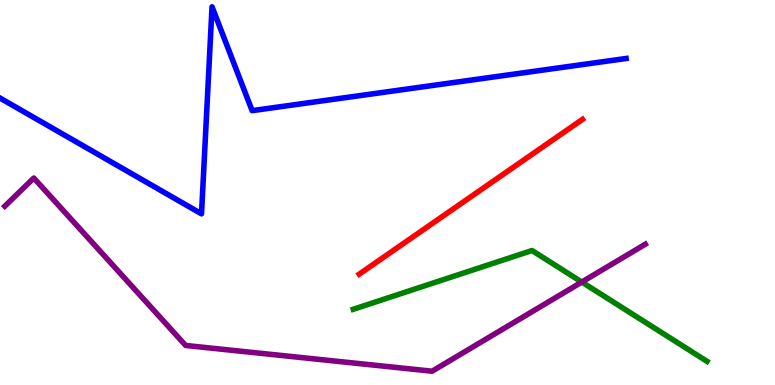[{'lines': ['blue', 'red'], 'intersections': []}, {'lines': ['green', 'red'], 'intersections': []}, {'lines': ['purple', 'red'], 'intersections': []}, {'lines': ['blue', 'green'], 'intersections': []}, {'lines': ['blue', 'purple'], 'intersections': []}, {'lines': ['green', 'purple'], 'intersections': [{'x': 7.51, 'y': 2.67}]}]